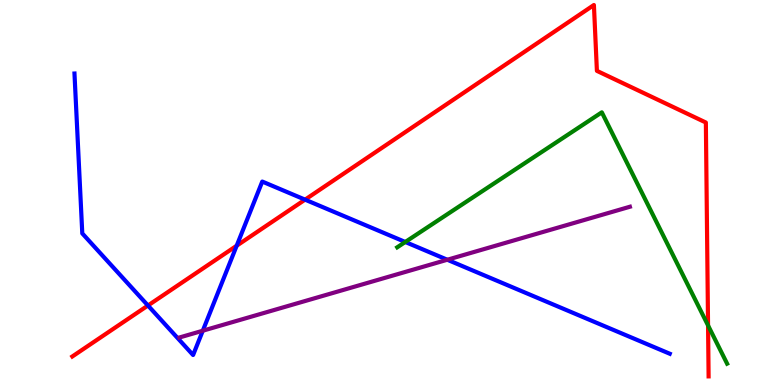[{'lines': ['blue', 'red'], 'intersections': [{'x': 1.91, 'y': 2.06}, {'x': 3.05, 'y': 3.62}, {'x': 3.94, 'y': 4.81}]}, {'lines': ['green', 'red'], 'intersections': [{'x': 9.14, 'y': 1.55}]}, {'lines': ['purple', 'red'], 'intersections': []}, {'lines': ['blue', 'green'], 'intersections': [{'x': 5.23, 'y': 3.71}]}, {'lines': ['blue', 'purple'], 'intersections': [{'x': 2.62, 'y': 1.41}, {'x': 5.77, 'y': 3.25}]}, {'lines': ['green', 'purple'], 'intersections': []}]